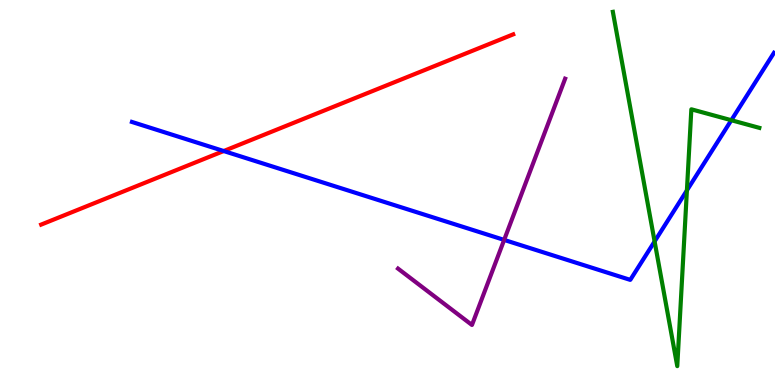[{'lines': ['blue', 'red'], 'intersections': [{'x': 2.89, 'y': 6.08}]}, {'lines': ['green', 'red'], 'intersections': []}, {'lines': ['purple', 'red'], 'intersections': []}, {'lines': ['blue', 'green'], 'intersections': [{'x': 8.45, 'y': 3.73}, {'x': 8.86, 'y': 5.05}, {'x': 9.44, 'y': 6.88}]}, {'lines': ['blue', 'purple'], 'intersections': [{'x': 6.51, 'y': 3.77}]}, {'lines': ['green', 'purple'], 'intersections': []}]